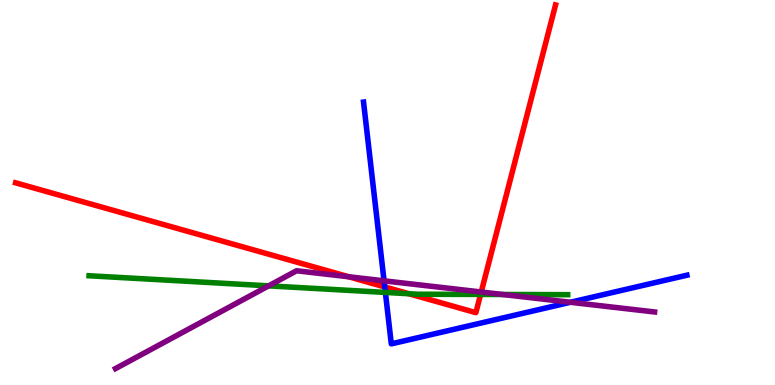[{'lines': ['blue', 'red'], 'intersections': [{'x': 4.96, 'y': 2.55}]}, {'lines': ['green', 'red'], 'intersections': [{'x': 5.28, 'y': 2.37}, {'x': 6.2, 'y': 2.35}]}, {'lines': ['purple', 'red'], 'intersections': [{'x': 4.5, 'y': 2.81}, {'x': 6.21, 'y': 2.42}]}, {'lines': ['blue', 'green'], 'intersections': [{'x': 4.97, 'y': 2.4}]}, {'lines': ['blue', 'purple'], 'intersections': [{'x': 4.96, 'y': 2.71}, {'x': 7.36, 'y': 2.15}]}, {'lines': ['green', 'purple'], 'intersections': [{'x': 3.47, 'y': 2.58}, {'x': 6.49, 'y': 2.35}]}]